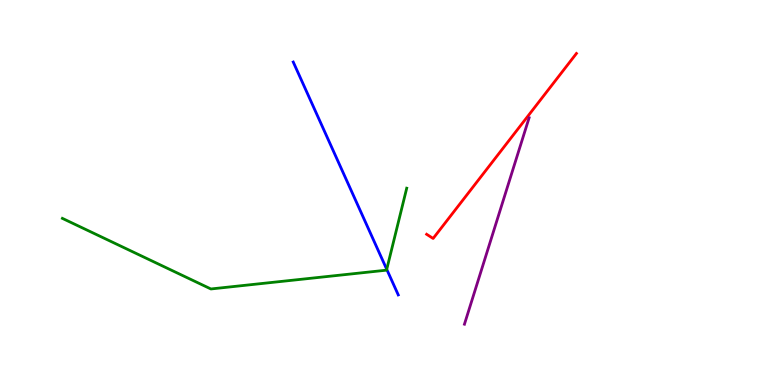[{'lines': ['blue', 'red'], 'intersections': []}, {'lines': ['green', 'red'], 'intersections': []}, {'lines': ['purple', 'red'], 'intersections': []}, {'lines': ['blue', 'green'], 'intersections': [{'x': 4.99, 'y': 3.0}]}, {'lines': ['blue', 'purple'], 'intersections': []}, {'lines': ['green', 'purple'], 'intersections': []}]